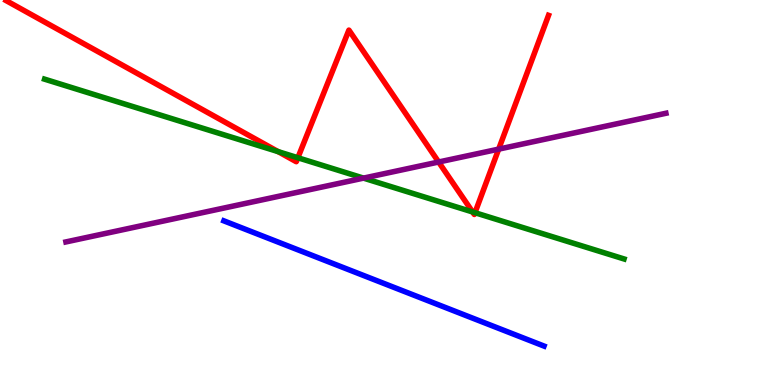[{'lines': ['blue', 'red'], 'intersections': []}, {'lines': ['green', 'red'], 'intersections': [{'x': 3.59, 'y': 6.06}, {'x': 3.84, 'y': 5.9}, {'x': 6.1, 'y': 4.49}, {'x': 6.13, 'y': 4.48}]}, {'lines': ['purple', 'red'], 'intersections': [{'x': 5.66, 'y': 5.79}, {'x': 6.43, 'y': 6.13}]}, {'lines': ['blue', 'green'], 'intersections': []}, {'lines': ['blue', 'purple'], 'intersections': []}, {'lines': ['green', 'purple'], 'intersections': [{'x': 4.69, 'y': 5.37}]}]